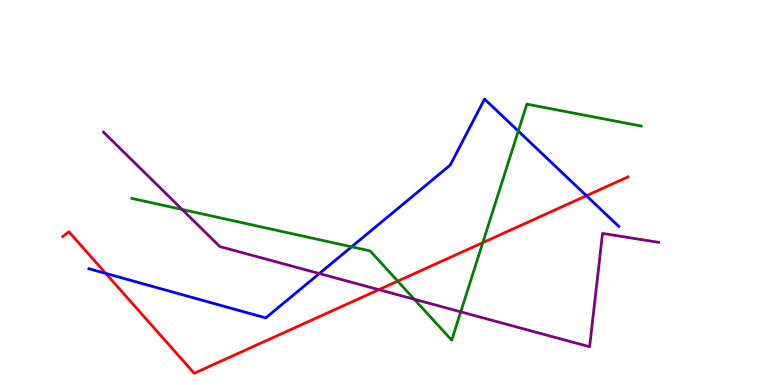[{'lines': ['blue', 'red'], 'intersections': [{'x': 1.36, 'y': 2.9}, {'x': 7.57, 'y': 4.92}]}, {'lines': ['green', 'red'], 'intersections': [{'x': 5.13, 'y': 2.7}, {'x': 6.23, 'y': 3.7}]}, {'lines': ['purple', 'red'], 'intersections': [{'x': 4.89, 'y': 2.48}]}, {'lines': ['blue', 'green'], 'intersections': [{'x': 4.54, 'y': 3.59}, {'x': 6.69, 'y': 6.6}]}, {'lines': ['blue', 'purple'], 'intersections': [{'x': 4.12, 'y': 2.9}]}, {'lines': ['green', 'purple'], 'intersections': [{'x': 2.35, 'y': 4.56}, {'x': 5.35, 'y': 2.23}, {'x': 5.95, 'y': 1.9}]}]